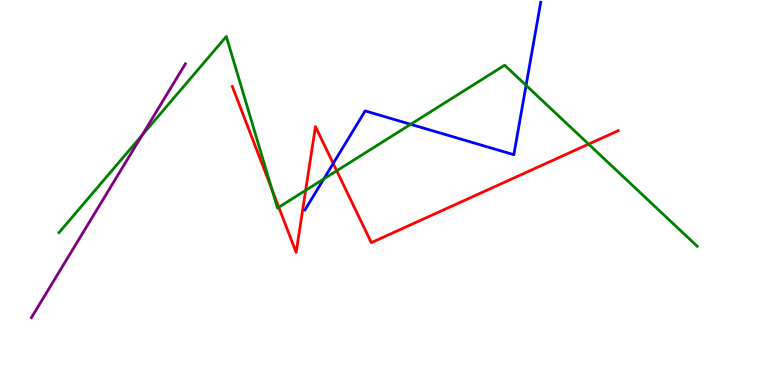[{'lines': ['blue', 'red'], 'intersections': [{'x': 4.3, 'y': 5.75}]}, {'lines': ['green', 'red'], 'intersections': [{'x': 3.51, 'y': 5.08}, {'x': 3.6, 'y': 4.62}, {'x': 3.94, 'y': 5.06}, {'x': 4.34, 'y': 5.56}, {'x': 7.59, 'y': 6.26}]}, {'lines': ['purple', 'red'], 'intersections': []}, {'lines': ['blue', 'green'], 'intersections': [{'x': 4.18, 'y': 5.35}, {'x': 5.3, 'y': 6.77}, {'x': 6.79, 'y': 7.78}]}, {'lines': ['blue', 'purple'], 'intersections': []}, {'lines': ['green', 'purple'], 'intersections': [{'x': 1.83, 'y': 6.49}]}]